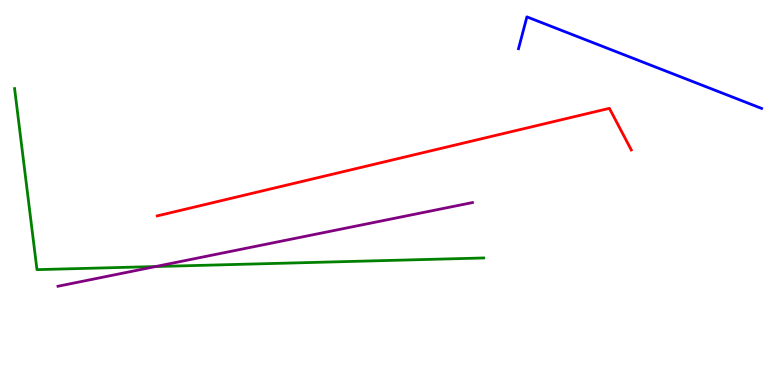[{'lines': ['blue', 'red'], 'intersections': []}, {'lines': ['green', 'red'], 'intersections': []}, {'lines': ['purple', 'red'], 'intersections': []}, {'lines': ['blue', 'green'], 'intersections': []}, {'lines': ['blue', 'purple'], 'intersections': []}, {'lines': ['green', 'purple'], 'intersections': [{'x': 2.01, 'y': 3.08}]}]